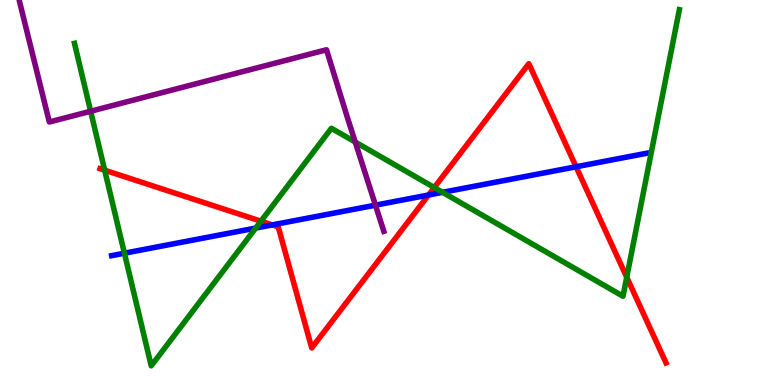[{'lines': ['blue', 'red'], 'intersections': [{'x': 3.51, 'y': 4.16}, {'x': 5.53, 'y': 4.93}, {'x': 7.43, 'y': 5.67}]}, {'lines': ['green', 'red'], 'intersections': [{'x': 1.35, 'y': 5.58}, {'x': 3.37, 'y': 4.25}, {'x': 5.6, 'y': 5.13}, {'x': 8.09, 'y': 2.8}]}, {'lines': ['purple', 'red'], 'intersections': []}, {'lines': ['blue', 'green'], 'intersections': [{'x': 1.61, 'y': 3.42}, {'x': 3.3, 'y': 4.08}, {'x': 5.71, 'y': 5.0}]}, {'lines': ['blue', 'purple'], 'intersections': [{'x': 4.84, 'y': 4.67}]}, {'lines': ['green', 'purple'], 'intersections': [{'x': 1.17, 'y': 7.11}, {'x': 4.58, 'y': 6.31}]}]